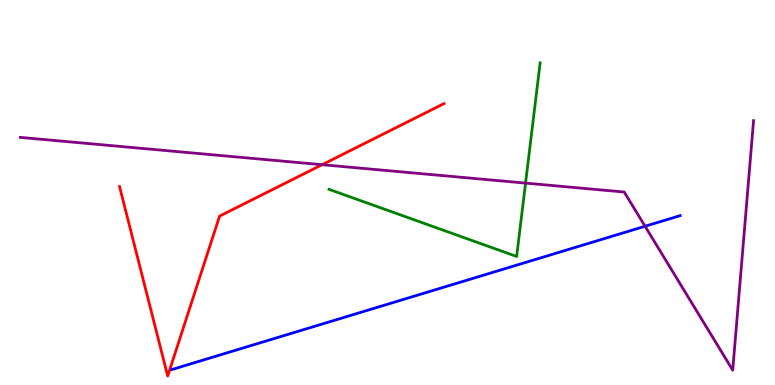[{'lines': ['blue', 'red'], 'intersections': []}, {'lines': ['green', 'red'], 'intersections': []}, {'lines': ['purple', 'red'], 'intersections': [{'x': 4.16, 'y': 5.72}]}, {'lines': ['blue', 'green'], 'intersections': []}, {'lines': ['blue', 'purple'], 'intersections': [{'x': 8.32, 'y': 4.12}]}, {'lines': ['green', 'purple'], 'intersections': [{'x': 6.78, 'y': 5.24}]}]